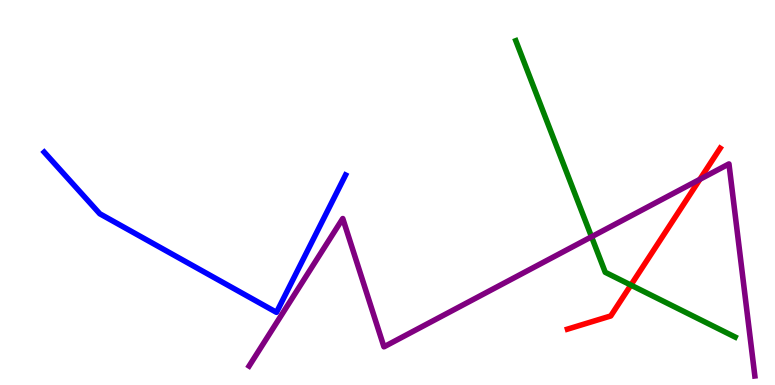[{'lines': ['blue', 'red'], 'intersections': []}, {'lines': ['green', 'red'], 'intersections': [{'x': 8.14, 'y': 2.6}]}, {'lines': ['purple', 'red'], 'intersections': [{'x': 9.03, 'y': 5.34}]}, {'lines': ['blue', 'green'], 'intersections': []}, {'lines': ['blue', 'purple'], 'intersections': []}, {'lines': ['green', 'purple'], 'intersections': [{'x': 7.63, 'y': 3.85}]}]